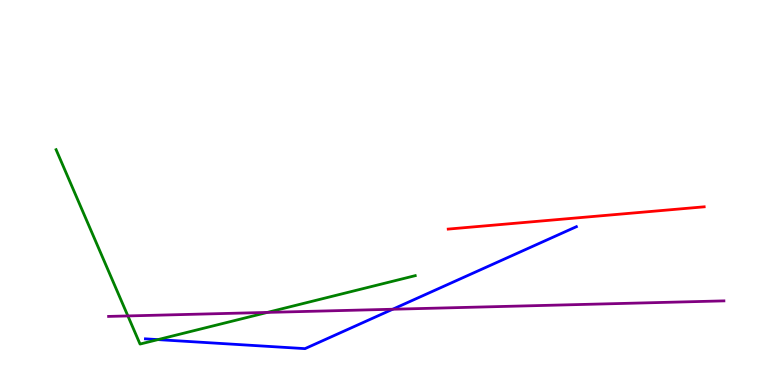[{'lines': ['blue', 'red'], 'intersections': []}, {'lines': ['green', 'red'], 'intersections': []}, {'lines': ['purple', 'red'], 'intersections': []}, {'lines': ['blue', 'green'], 'intersections': [{'x': 2.04, 'y': 1.18}]}, {'lines': ['blue', 'purple'], 'intersections': [{'x': 5.07, 'y': 1.97}]}, {'lines': ['green', 'purple'], 'intersections': [{'x': 1.65, 'y': 1.79}, {'x': 3.45, 'y': 1.89}]}]